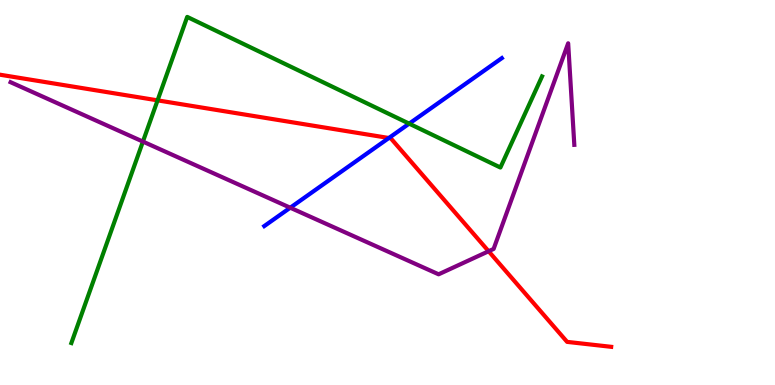[{'lines': ['blue', 'red'], 'intersections': [{'x': 5.02, 'y': 6.42}]}, {'lines': ['green', 'red'], 'intersections': [{'x': 2.03, 'y': 7.39}]}, {'lines': ['purple', 'red'], 'intersections': [{'x': 6.3, 'y': 3.47}]}, {'lines': ['blue', 'green'], 'intersections': [{'x': 5.28, 'y': 6.79}]}, {'lines': ['blue', 'purple'], 'intersections': [{'x': 3.75, 'y': 4.6}]}, {'lines': ['green', 'purple'], 'intersections': [{'x': 1.84, 'y': 6.32}]}]